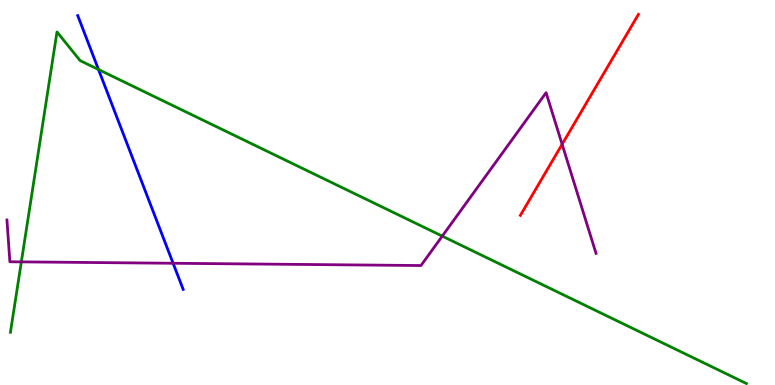[{'lines': ['blue', 'red'], 'intersections': []}, {'lines': ['green', 'red'], 'intersections': []}, {'lines': ['purple', 'red'], 'intersections': [{'x': 7.25, 'y': 6.25}]}, {'lines': ['blue', 'green'], 'intersections': [{'x': 1.27, 'y': 8.19}]}, {'lines': ['blue', 'purple'], 'intersections': [{'x': 2.23, 'y': 3.16}]}, {'lines': ['green', 'purple'], 'intersections': [{'x': 0.275, 'y': 3.2}, {'x': 5.71, 'y': 3.87}]}]